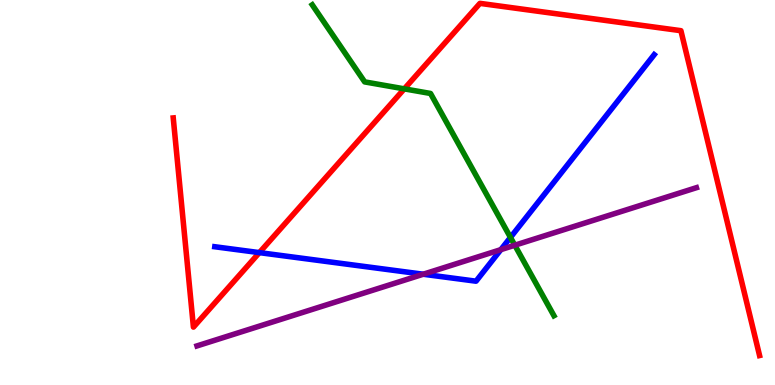[{'lines': ['blue', 'red'], 'intersections': [{'x': 3.35, 'y': 3.44}]}, {'lines': ['green', 'red'], 'intersections': [{'x': 5.22, 'y': 7.69}]}, {'lines': ['purple', 'red'], 'intersections': []}, {'lines': ['blue', 'green'], 'intersections': [{'x': 6.59, 'y': 3.83}]}, {'lines': ['blue', 'purple'], 'intersections': [{'x': 5.46, 'y': 2.88}, {'x': 6.46, 'y': 3.52}]}, {'lines': ['green', 'purple'], 'intersections': [{'x': 6.64, 'y': 3.63}]}]